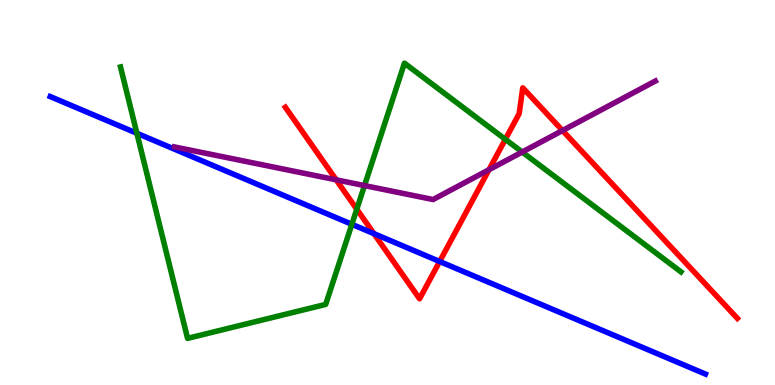[{'lines': ['blue', 'red'], 'intersections': [{'x': 4.82, 'y': 3.93}, {'x': 5.67, 'y': 3.21}]}, {'lines': ['green', 'red'], 'intersections': [{'x': 4.6, 'y': 4.57}, {'x': 6.52, 'y': 6.38}]}, {'lines': ['purple', 'red'], 'intersections': [{'x': 4.34, 'y': 5.33}, {'x': 6.31, 'y': 5.59}, {'x': 7.26, 'y': 6.61}]}, {'lines': ['blue', 'green'], 'intersections': [{'x': 1.77, 'y': 6.54}, {'x': 4.54, 'y': 4.17}]}, {'lines': ['blue', 'purple'], 'intersections': []}, {'lines': ['green', 'purple'], 'intersections': [{'x': 4.7, 'y': 5.18}, {'x': 6.74, 'y': 6.05}]}]